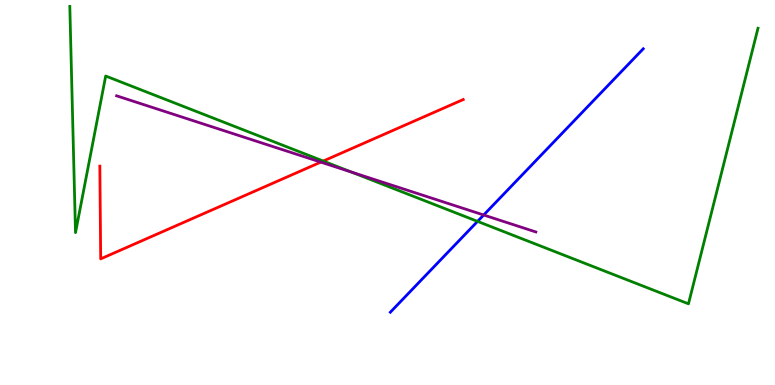[{'lines': ['blue', 'red'], 'intersections': []}, {'lines': ['green', 'red'], 'intersections': [{'x': 4.17, 'y': 5.82}]}, {'lines': ['purple', 'red'], 'intersections': [{'x': 4.14, 'y': 5.79}]}, {'lines': ['blue', 'green'], 'intersections': [{'x': 6.16, 'y': 4.25}]}, {'lines': ['blue', 'purple'], 'intersections': [{'x': 6.24, 'y': 4.42}]}, {'lines': ['green', 'purple'], 'intersections': [{'x': 4.53, 'y': 5.53}]}]